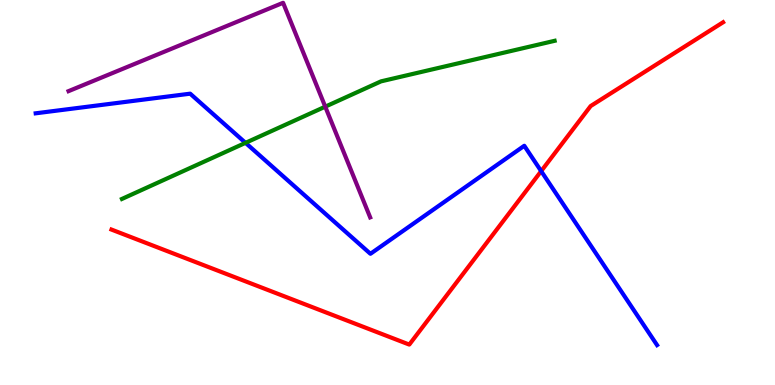[{'lines': ['blue', 'red'], 'intersections': [{'x': 6.98, 'y': 5.56}]}, {'lines': ['green', 'red'], 'intersections': []}, {'lines': ['purple', 'red'], 'intersections': []}, {'lines': ['blue', 'green'], 'intersections': [{'x': 3.17, 'y': 6.29}]}, {'lines': ['blue', 'purple'], 'intersections': []}, {'lines': ['green', 'purple'], 'intersections': [{'x': 4.2, 'y': 7.23}]}]